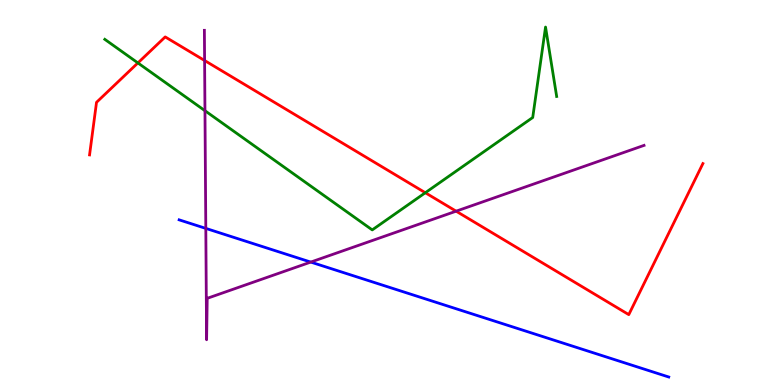[{'lines': ['blue', 'red'], 'intersections': []}, {'lines': ['green', 'red'], 'intersections': [{'x': 1.78, 'y': 8.37}, {'x': 5.49, 'y': 4.99}]}, {'lines': ['purple', 'red'], 'intersections': [{'x': 2.64, 'y': 8.43}, {'x': 5.89, 'y': 4.51}]}, {'lines': ['blue', 'green'], 'intersections': []}, {'lines': ['blue', 'purple'], 'intersections': [{'x': 2.66, 'y': 4.07}, {'x': 4.01, 'y': 3.19}]}, {'lines': ['green', 'purple'], 'intersections': [{'x': 2.64, 'y': 7.12}]}]